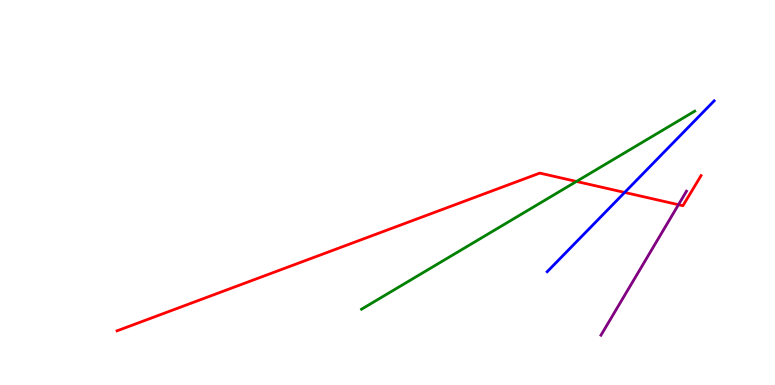[{'lines': ['blue', 'red'], 'intersections': [{'x': 8.06, 'y': 5.0}]}, {'lines': ['green', 'red'], 'intersections': [{'x': 7.44, 'y': 5.29}]}, {'lines': ['purple', 'red'], 'intersections': [{'x': 8.75, 'y': 4.68}]}, {'lines': ['blue', 'green'], 'intersections': []}, {'lines': ['blue', 'purple'], 'intersections': []}, {'lines': ['green', 'purple'], 'intersections': []}]